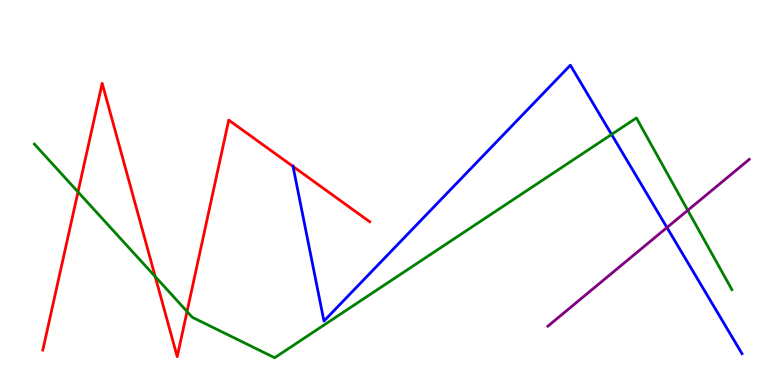[{'lines': ['blue', 'red'], 'intersections': [{'x': 3.78, 'y': 5.68}]}, {'lines': ['green', 'red'], 'intersections': [{'x': 1.01, 'y': 5.01}, {'x': 2.0, 'y': 2.82}, {'x': 2.41, 'y': 1.91}]}, {'lines': ['purple', 'red'], 'intersections': []}, {'lines': ['blue', 'green'], 'intersections': [{'x': 7.89, 'y': 6.51}]}, {'lines': ['blue', 'purple'], 'intersections': [{'x': 8.61, 'y': 4.09}]}, {'lines': ['green', 'purple'], 'intersections': [{'x': 8.87, 'y': 4.54}]}]